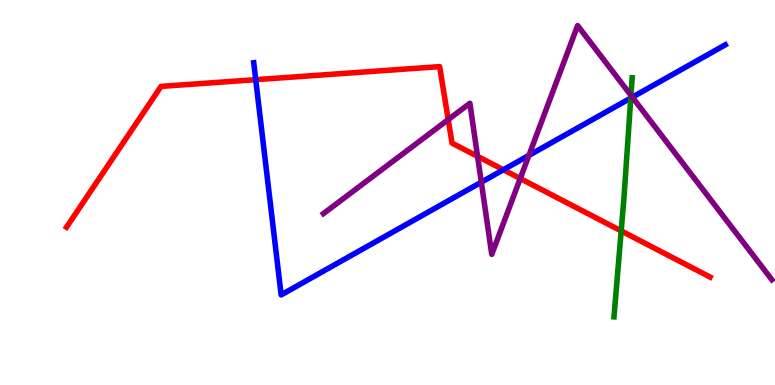[{'lines': ['blue', 'red'], 'intersections': [{'x': 3.3, 'y': 7.93}, {'x': 6.5, 'y': 5.59}]}, {'lines': ['green', 'red'], 'intersections': [{'x': 8.02, 'y': 4.0}]}, {'lines': ['purple', 'red'], 'intersections': [{'x': 5.78, 'y': 6.89}, {'x': 6.16, 'y': 5.94}, {'x': 6.71, 'y': 5.36}]}, {'lines': ['blue', 'green'], 'intersections': [{'x': 8.14, 'y': 7.45}]}, {'lines': ['blue', 'purple'], 'intersections': [{'x': 6.21, 'y': 5.27}, {'x': 6.82, 'y': 5.96}, {'x': 8.16, 'y': 7.48}]}, {'lines': ['green', 'purple'], 'intersections': [{'x': 8.14, 'y': 7.52}]}]